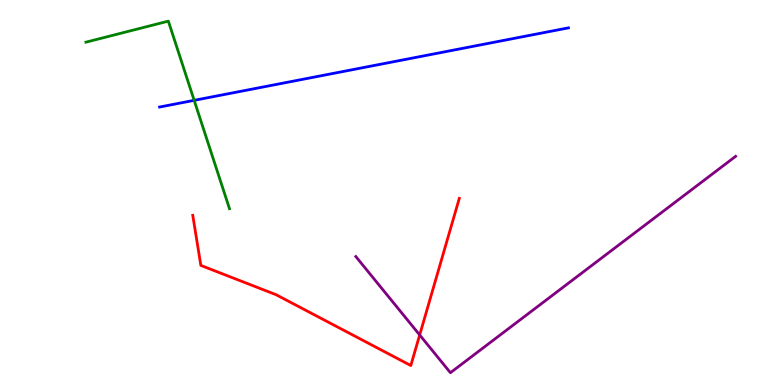[{'lines': ['blue', 'red'], 'intersections': []}, {'lines': ['green', 'red'], 'intersections': []}, {'lines': ['purple', 'red'], 'intersections': [{'x': 5.42, 'y': 1.3}]}, {'lines': ['blue', 'green'], 'intersections': [{'x': 2.51, 'y': 7.39}]}, {'lines': ['blue', 'purple'], 'intersections': []}, {'lines': ['green', 'purple'], 'intersections': []}]